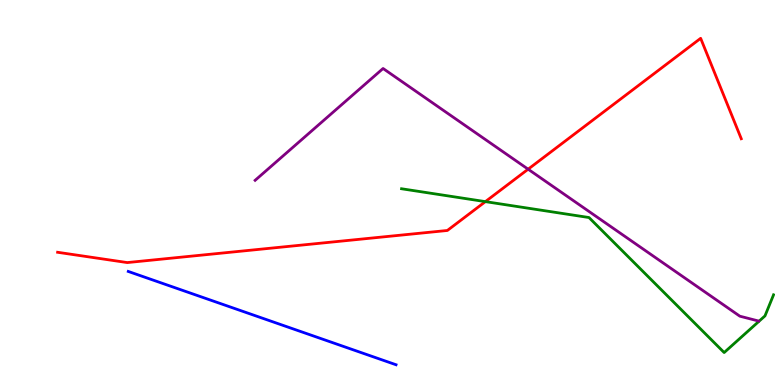[{'lines': ['blue', 'red'], 'intersections': []}, {'lines': ['green', 'red'], 'intersections': [{'x': 6.26, 'y': 4.76}]}, {'lines': ['purple', 'red'], 'intersections': [{'x': 6.81, 'y': 5.61}]}, {'lines': ['blue', 'green'], 'intersections': []}, {'lines': ['blue', 'purple'], 'intersections': []}, {'lines': ['green', 'purple'], 'intersections': []}]